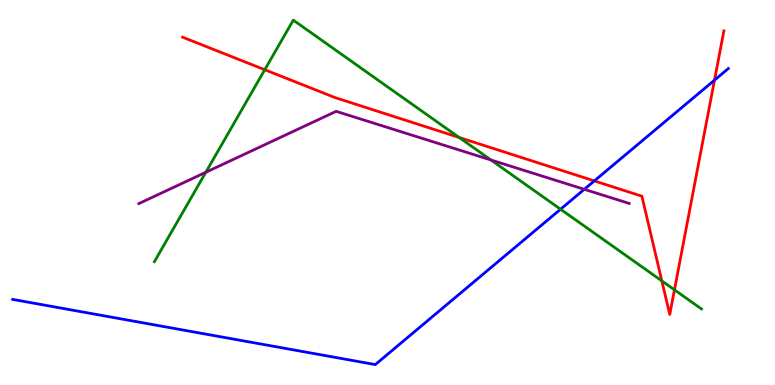[{'lines': ['blue', 'red'], 'intersections': [{'x': 7.67, 'y': 5.3}, {'x': 9.22, 'y': 7.92}]}, {'lines': ['green', 'red'], 'intersections': [{'x': 3.42, 'y': 8.19}, {'x': 5.92, 'y': 6.43}, {'x': 8.54, 'y': 2.7}, {'x': 8.7, 'y': 2.47}]}, {'lines': ['purple', 'red'], 'intersections': []}, {'lines': ['blue', 'green'], 'intersections': [{'x': 7.23, 'y': 4.57}]}, {'lines': ['blue', 'purple'], 'intersections': [{'x': 7.54, 'y': 5.08}]}, {'lines': ['green', 'purple'], 'intersections': [{'x': 2.66, 'y': 5.52}, {'x': 6.33, 'y': 5.84}]}]